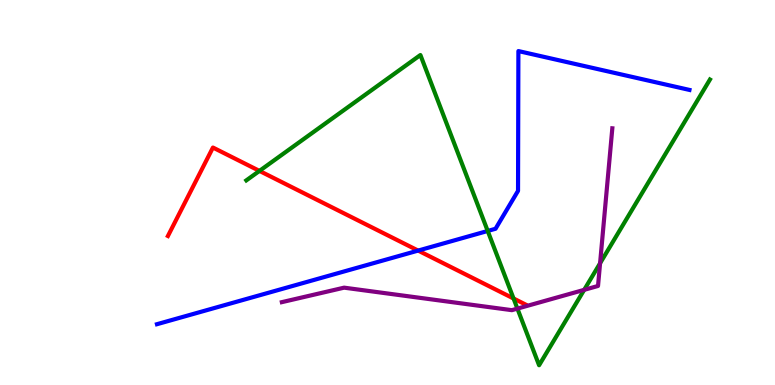[{'lines': ['blue', 'red'], 'intersections': [{'x': 5.4, 'y': 3.49}]}, {'lines': ['green', 'red'], 'intersections': [{'x': 3.35, 'y': 5.56}, {'x': 6.63, 'y': 2.25}]}, {'lines': ['purple', 'red'], 'intersections': []}, {'lines': ['blue', 'green'], 'intersections': [{'x': 6.29, 'y': 4.0}]}, {'lines': ['blue', 'purple'], 'intersections': []}, {'lines': ['green', 'purple'], 'intersections': [{'x': 6.68, 'y': 1.98}, {'x': 7.54, 'y': 2.47}, {'x': 7.74, 'y': 3.16}]}]